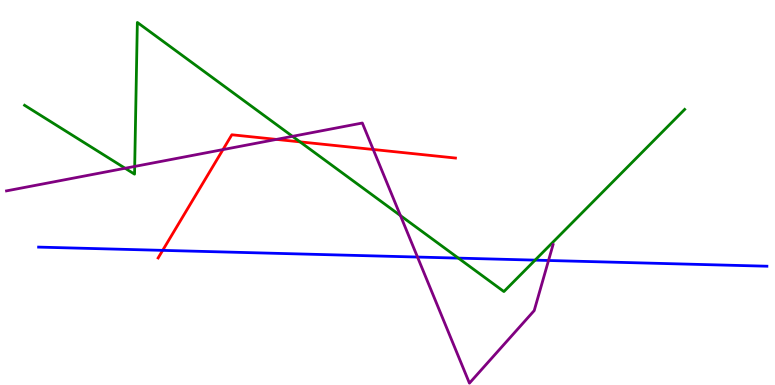[{'lines': ['blue', 'red'], 'intersections': [{'x': 2.1, 'y': 3.5}]}, {'lines': ['green', 'red'], 'intersections': [{'x': 3.87, 'y': 6.32}]}, {'lines': ['purple', 'red'], 'intersections': [{'x': 2.88, 'y': 6.11}, {'x': 3.57, 'y': 6.38}, {'x': 4.82, 'y': 6.12}]}, {'lines': ['blue', 'green'], 'intersections': [{'x': 5.91, 'y': 3.3}, {'x': 6.9, 'y': 3.24}]}, {'lines': ['blue', 'purple'], 'intersections': [{'x': 5.39, 'y': 3.32}, {'x': 7.08, 'y': 3.23}]}, {'lines': ['green', 'purple'], 'intersections': [{'x': 1.61, 'y': 5.63}, {'x': 1.74, 'y': 5.68}, {'x': 3.77, 'y': 6.46}, {'x': 5.17, 'y': 4.4}]}]